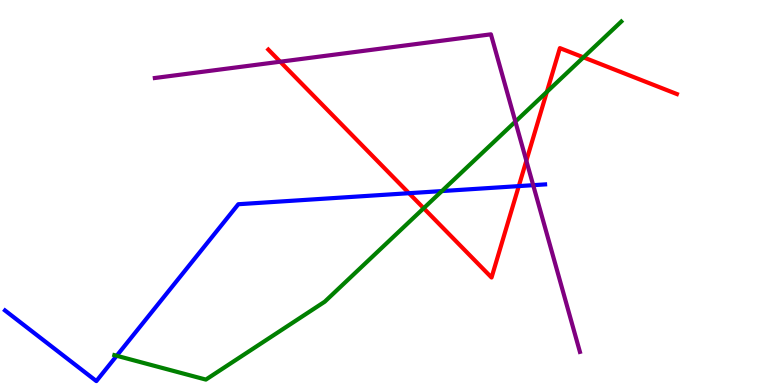[{'lines': ['blue', 'red'], 'intersections': [{'x': 5.28, 'y': 4.98}, {'x': 6.69, 'y': 5.17}]}, {'lines': ['green', 'red'], 'intersections': [{'x': 5.47, 'y': 4.59}, {'x': 7.06, 'y': 7.61}, {'x': 7.53, 'y': 8.51}]}, {'lines': ['purple', 'red'], 'intersections': [{'x': 3.62, 'y': 8.4}, {'x': 6.79, 'y': 5.83}]}, {'lines': ['blue', 'green'], 'intersections': [{'x': 1.51, 'y': 0.759}, {'x': 5.7, 'y': 5.04}]}, {'lines': ['blue', 'purple'], 'intersections': [{'x': 6.88, 'y': 5.19}]}, {'lines': ['green', 'purple'], 'intersections': [{'x': 6.65, 'y': 6.84}]}]